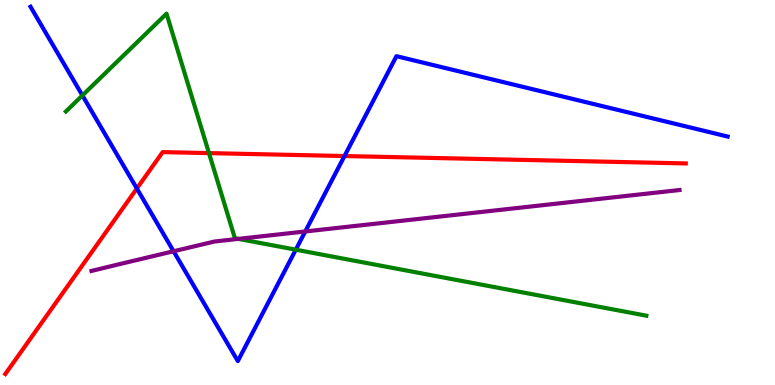[{'lines': ['blue', 'red'], 'intersections': [{'x': 1.77, 'y': 5.1}, {'x': 4.45, 'y': 5.95}]}, {'lines': ['green', 'red'], 'intersections': [{'x': 2.7, 'y': 6.02}]}, {'lines': ['purple', 'red'], 'intersections': []}, {'lines': ['blue', 'green'], 'intersections': [{'x': 1.06, 'y': 7.52}, {'x': 3.82, 'y': 3.51}]}, {'lines': ['blue', 'purple'], 'intersections': [{'x': 2.24, 'y': 3.47}, {'x': 3.94, 'y': 3.99}]}, {'lines': ['green', 'purple'], 'intersections': [{'x': 3.08, 'y': 3.8}]}]